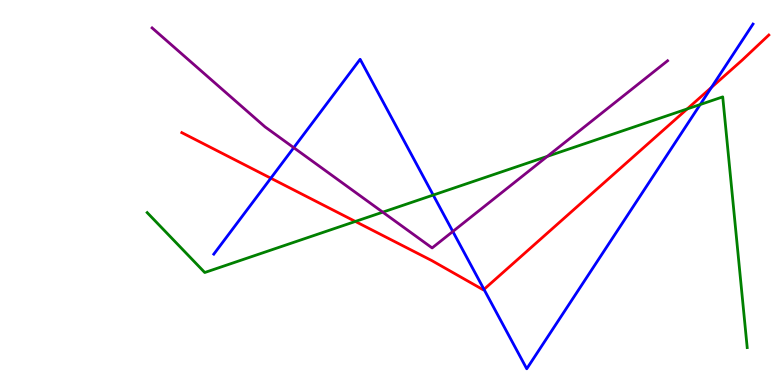[{'lines': ['blue', 'red'], 'intersections': [{'x': 3.49, 'y': 5.37}, {'x': 6.24, 'y': 2.48}, {'x': 9.18, 'y': 7.73}]}, {'lines': ['green', 'red'], 'intersections': [{'x': 4.59, 'y': 4.25}, {'x': 8.87, 'y': 7.17}]}, {'lines': ['purple', 'red'], 'intersections': []}, {'lines': ['blue', 'green'], 'intersections': [{'x': 5.59, 'y': 4.93}, {'x': 9.03, 'y': 7.28}]}, {'lines': ['blue', 'purple'], 'intersections': [{'x': 3.79, 'y': 6.16}, {'x': 5.84, 'y': 3.99}]}, {'lines': ['green', 'purple'], 'intersections': [{'x': 4.94, 'y': 4.49}, {'x': 7.06, 'y': 5.94}]}]